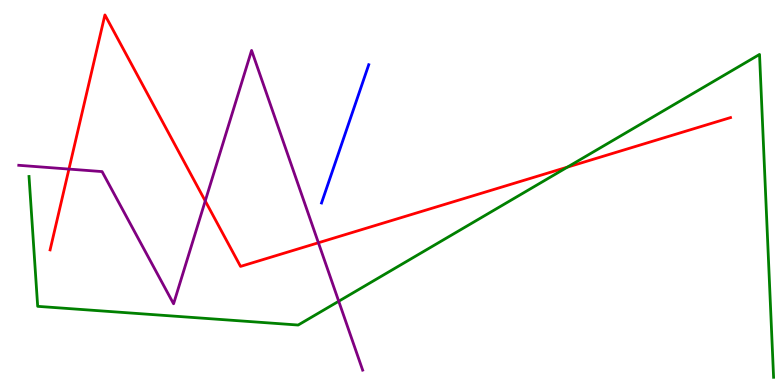[{'lines': ['blue', 'red'], 'intersections': []}, {'lines': ['green', 'red'], 'intersections': [{'x': 7.32, 'y': 5.66}]}, {'lines': ['purple', 'red'], 'intersections': [{'x': 0.89, 'y': 5.61}, {'x': 2.65, 'y': 4.78}, {'x': 4.11, 'y': 3.69}]}, {'lines': ['blue', 'green'], 'intersections': []}, {'lines': ['blue', 'purple'], 'intersections': []}, {'lines': ['green', 'purple'], 'intersections': [{'x': 4.37, 'y': 2.18}]}]